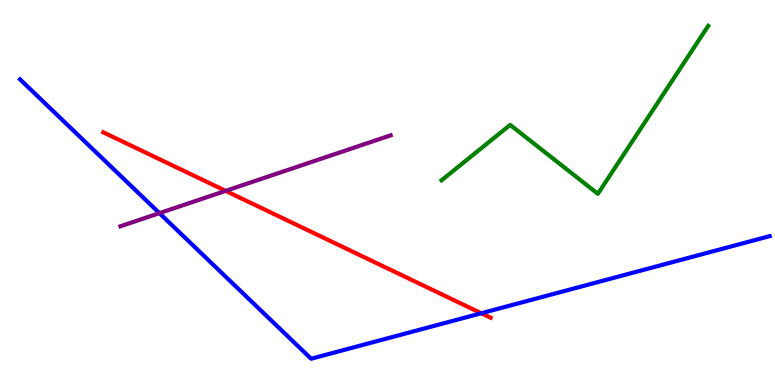[{'lines': ['blue', 'red'], 'intersections': [{'x': 6.21, 'y': 1.86}]}, {'lines': ['green', 'red'], 'intersections': []}, {'lines': ['purple', 'red'], 'intersections': [{'x': 2.91, 'y': 5.04}]}, {'lines': ['blue', 'green'], 'intersections': []}, {'lines': ['blue', 'purple'], 'intersections': [{'x': 2.06, 'y': 4.46}]}, {'lines': ['green', 'purple'], 'intersections': []}]